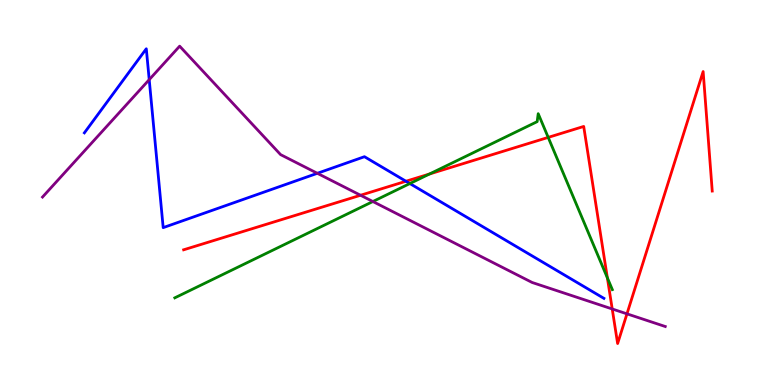[{'lines': ['blue', 'red'], 'intersections': [{'x': 5.24, 'y': 5.29}]}, {'lines': ['green', 'red'], 'intersections': [{'x': 5.54, 'y': 5.48}, {'x': 7.07, 'y': 6.43}, {'x': 7.84, 'y': 2.78}]}, {'lines': ['purple', 'red'], 'intersections': [{'x': 4.65, 'y': 4.93}, {'x': 7.9, 'y': 1.97}, {'x': 8.09, 'y': 1.85}]}, {'lines': ['blue', 'green'], 'intersections': [{'x': 5.29, 'y': 5.23}]}, {'lines': ['blue', 'purple'], 'intersections': [{'x': 1.93, 'y': 7.93}, {'x': 4.09, 'y': 5.5}]}, {'lines': ['green', 'purple'], 'intersections': [{'x': 4.81, 'y': 4.77}]}]